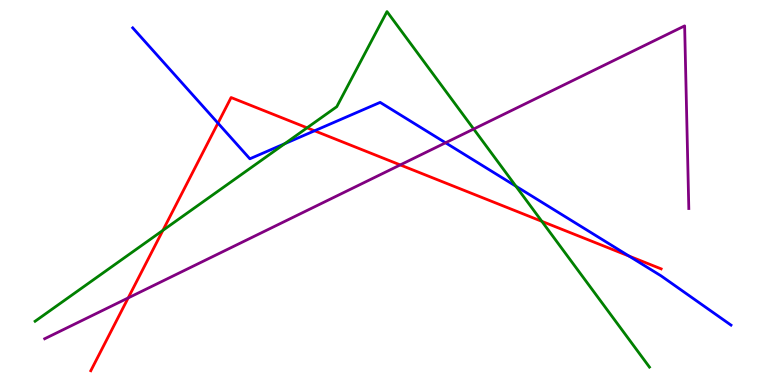[{'lines': ['blue', 'red'], 'intersections': [{'x': 2.81, 'y': 6.8}, {'x': 4.06, 'y': 6.6}, {'x': 8.12, 'y': 3.35}]}, {'lines': ['green', 'red'], 'intersections': [{'x': 2.1, 'y': 4.02}, {'x': 3.96, 'y': 6.68}, {'x': 6.99, 'y': 4.25}]}, {'lines': ['purple', 'red'], 'intersections': [{'x': 1.65, 'y': 2.26}, {'x': 5.16, 'y': 5.72}]}, {'lines': ['blue', 'green'], 'intersections': [{'x': 3.67, 'y': 6.27}, {'x': 6.66, 'y': 5.16}]}, {'lines': ['blue', 'purple'], 'intersections': [{'x': 5.75, 'y': 6.29}]}, {'lines': ['green', 'purple'], 'intersections': [{'x': 6.11, 'y': 6.65}]}]